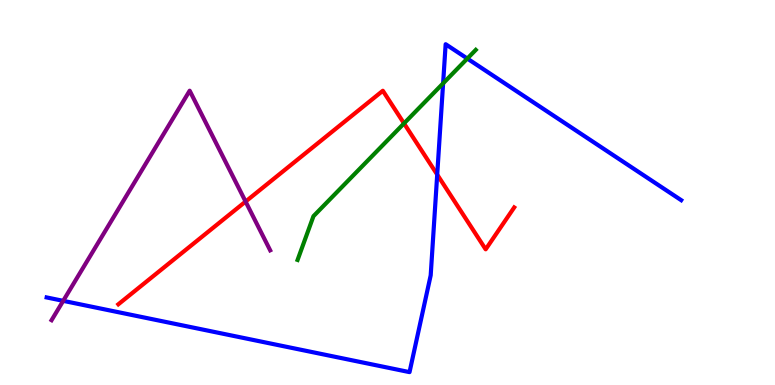[{'lines': ['blue', 'red'], 'intersections': [{'x': 5.64, 'y': 5.46}]}, {'lines': ['green', 'red'], 'intersections': [{'x': 5.21, 'y': 6.79}]}, {'lines': ['purple', 'red'], 'intersections': [{'x': 3.17, 'y': 4.76}]}, {'lines': ['blue', 'green'], 'intersections': [{'x': 5.72, 'y': 7.83}, {'x': 6.03, 'y': 8.48}]}, {'lines': ['blue', 'purple'], 'intersections': [{'x': 0.816, 'y': 2.19}]}, {'lines': ['green', 'purple'], 'intersections': []}]